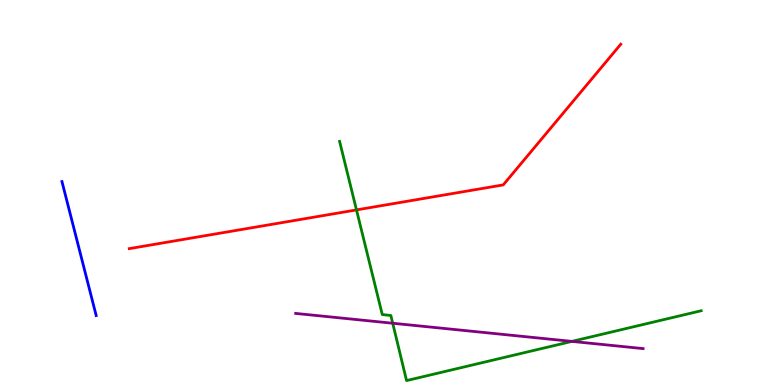[{'lines': ['blue', 'red'], 'intersections': []}, {'lines': ['green', 'red'], 'intersections': [{'x': 4.6, 'y': 4.55}]}, {'lines': ['purple', 'red'], 'intersections': []}, {'lines': ['blue', 'green'], 'intersections': []}, {'lines': ['blue', 'purple'], 'intersections': []}, {'lines': ['green', 'purple'], 'intersections': [{'x': 5.07, 'y': 1.6}, {'x': 7.38, 'y': 1.13}]}]